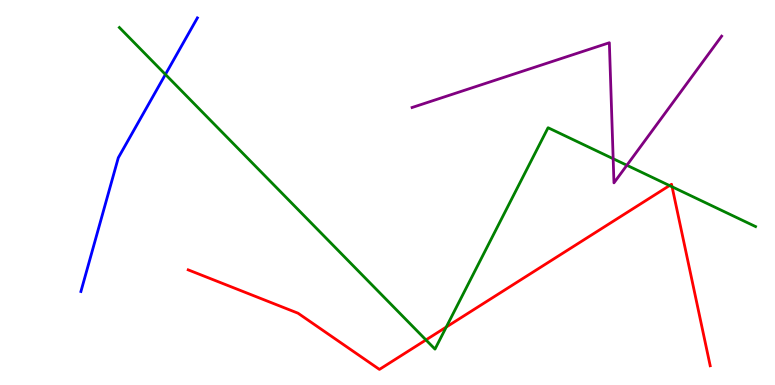[{'lines': ['blue', 'red'], 'intersections': []}, {'lines': ['green', 'red'], 'intersections': [{'x': 5.5, 'y': 1.17}, {'x': 5.76, 'y': 1.51}, {'x': 8.64, 'y': 5.18}, {'x': 8.67, 'y': 5.15}]}, {'lines': ['purple', 'red'], 'intersections': []}, {'lines': ['blue', 'green'], 'intersections': [{'x': 2.13, 'y': 8.07}]}, {'lines': ['blue', 'purple'], 'intersections': []}, {'lines': ['green', 'purple'], 'intersections': [{'x': 7.91, 'y': 5.88}, {'x': 8.09, 'y': 5.71}]}]